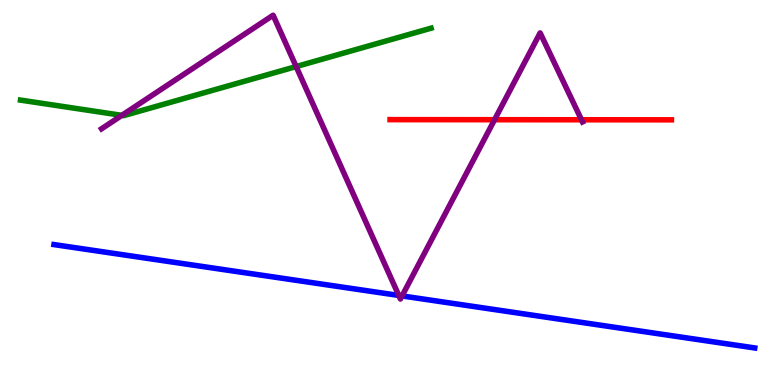[{'lines': ['blue', 'red'], 'intersections': []}, {'lines': ['green', 'red'], 'intersections': []}, {'lines': ['purple', 'red'], 'intersections': [{'x': 6.38, 'y': 6.89}, {'x': 7.5, 'y': 6.89}]}, {'lines': ['blue', 'green'], 'intersections': []}, {'lines': ['blue', 'purple'], 'intersections': [{'x': 5.15, 'y': 2.33}, {'x': 5.19, 'y': 2.31}]}, {'lines': ['green', 'purple'], 'intersections': [{'x': 1.57, 'y': 7.0}, {'x': 3.82, 'y': 8.27}]}]